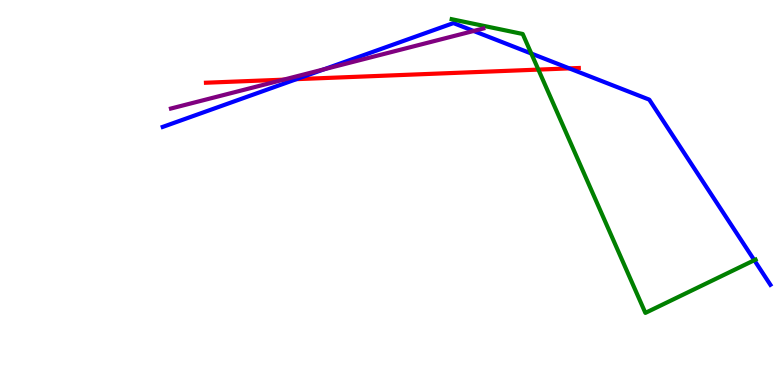[{'lines': ['blue', 'red'], 'intersections': [{'x': 3.83, 'y': 7.94}, {'x': 7.35, 'y': 8.22}]}, {'lines': ['green', 'red'], 'intersections': [{'x': 6.95, 'y': 8.19}]}, {'lines': ['purple', 'red'], 'intersections': [{'x': 3.66, 'y': 7.93}]}, {'lines': ['blue', 'green'], 'intersections': [{'x': 6.86, 'y': 8.61}, {'x': 9.73, 'y': 3.24}]}, {'lines': ['blue', 'purple'], 'intersections': [{'x': 4.18, 'y': 8.2}, {'x': 6.11, 'y': 9.2}]}, {'lines': ['green', 'purple'], 'intersections': []}]